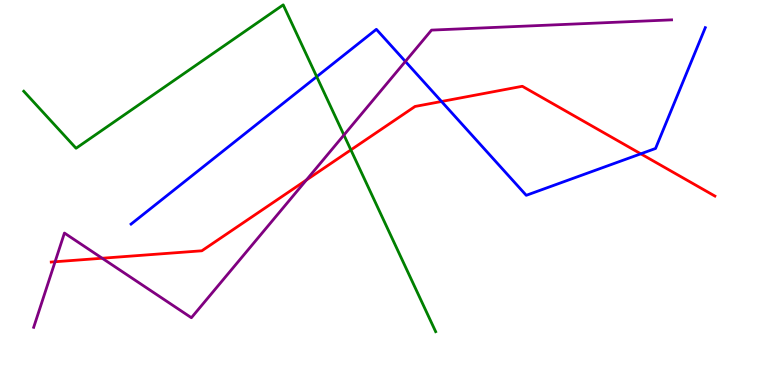[{'lines': ['blue', 'red'], 'intersections': [{'x': 5.7, 'y': 7.36}, {'x': 8.27, 'y': 6.0}]}, {'lines': ['green', 'red'], 'intersections': [{'x': 4.53, 'y': 6.11}]}, {'lines': ['purple', 'red'], 'intersections': [{'x': 0.711, 'y': 3.2}, {'x': 1.32, 'y': 3.29}, {'x': 3.95, 'y': 5.32}]}, {'lines': ['blue', 'green'], 'intersections': [{'x': 4.09, 'y': 8.01}]}, {'lines': ['blue', 'purple'], 'intersections': [{'x': 5.23, 'y': 8.4}]}, {'lines': ['green', 'purple'], 'intersections': [{'x': 4.44, 'y': 6.49}]}]